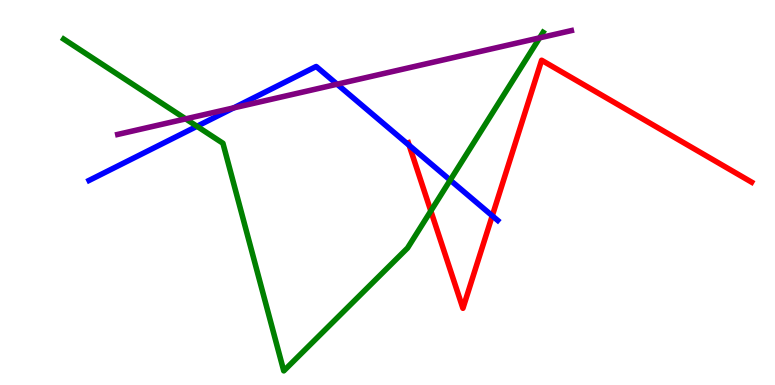[{'lines': ['blue', 'red'], 'intersections': [{'x': 5.28, 'y': 6.22}, {'x': 6.35, 'y': 4.4}]}, {'lines': ['green', 'red'], 'intersections': [{'x': 5.56, 'y': 4.52}]}, {'lines': ['purple', 'red'], 'intersections': []}, {'lines': ['blue', 'green'], 'intersections': [{'x': 2.54, 'y': 6.72}, {'x': 5.81, 'y': 5.32}]}, {'lines': ['blue', 'purple'], 'intersections': [{'x': 3.02, 'y': 7.2}, {'x': 4.35, 'y': 7.81}]}, {'lines': ['green', 'purple'], 'intersections': [{'x': 2.4, 'y': 6.91}, {'x': 6.96, 'y': 9.02}]}]